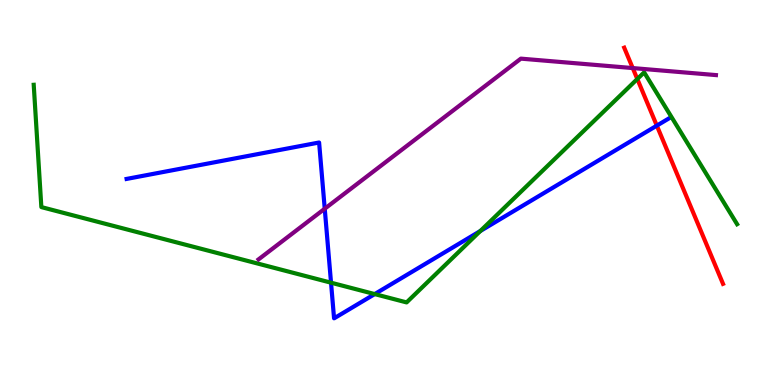[{'lines': ['blue', 'red'], 'intersections': [{'x': 8.48, 'y': 6.74}]}, {'lines': ['green', 'red'], 'intersections': [{'x': 8.22, 'y': 7.95}]}, {'lines': ['purple', 'red'], 'intersections': [{'x': 8.16, 'y': 8.23}]}, {'lines': ['blue', 'green'], 'intersections': [{'x': 4.27, 'y': 2.66}, {'x': 4.83, 'y': 2.36}, {'x': 6.2, 'y': 4.0}]}, {'lines': ['blue', 'purple'], 'intersections': [{'x': 4.19, 'y': 4.58}]}, {'lines': ['green', 'purple'], 'intersections': []}]